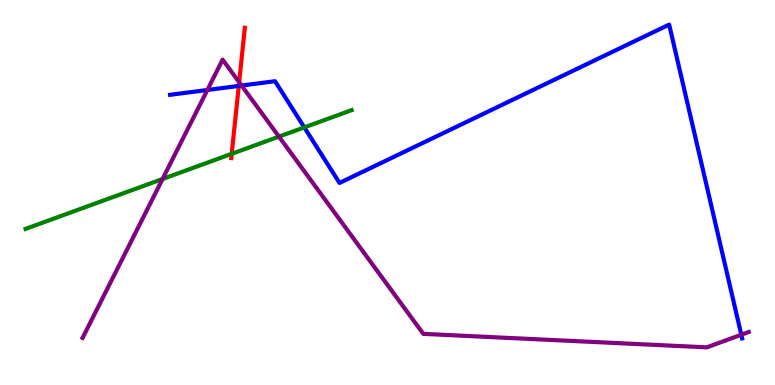[{'lines': ['blue', 'red'], 'intersections': [{'x': 3.08, 'y': 7.77}]}, {'lines': ['green', 'red'], 'intersections': [{'x': 2.99, 'y': 6.0}]}, {'lines': ['purple', 'red'], 'intersections': [{'x': 3.09, 'y': 7.86}]}, {'lines': ['blue', 'green'], 'intersections': [{'x': 3.93, 'y': 6.69}]}, {'lines': ['blue', 'purple'], 'intersections': [{'x': 2.68, 'y': 7.66}, {'x': 3.12, 'y': 7.78}, {'x': 9.57, 'y': 1.31}]}, {'lines': ['green', 'purple'], 'intersections': [{'x': 2.1, 'y': 5.35}, {'x': 3.6, 'y': 6.45}]}]